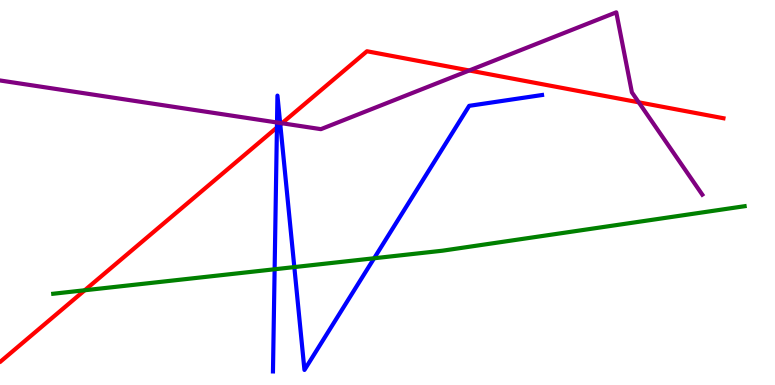[{'lines': ['blue', 'red'], 'intersections': [{'x': 3.57, 'y': 6.69}, {'x': 3.62, 'y': 6.76}]}, {'lines': ['green', 'red'], 'intersections': [{'x': 1.09, 'y': 2.46}]}, {'lines': ['purple', 'red'], 'intersections': [{'x': 3.64, 'y': 6.8}, {'x': 6.06, 'y': 8.17}, {'x': 8.24, 'y': 7.34}]}, {'lines': ['blue', 'green'], 'intersections': [{'x': 3.54, 'y': 3.01}, {'x': 3.8, 'y': 3.06}, {'x': 4.83, 'y': 3.29}]}, {'lines': ['blue', 'purple'], 'intersections': [{'x': 3.57, 'y': 6.82}, {'x': 3.61, 'y': 6.81}]}, {'lines': ['green', 'purple'], 'intersections': []}]